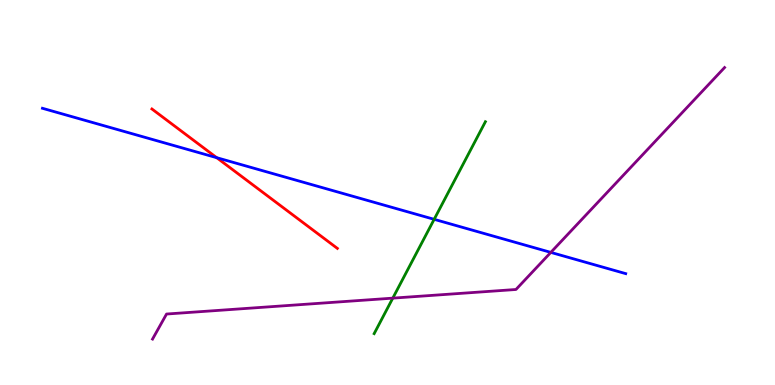[{'lines': ['blue', 'red'], 'intersections': [{'x': 2.8, 'y': 5.9}]}, {'lines': ['green', 'red'], 'intersections': []}, {'lines': ['purple', 'red'], 'intersections': []}, {'lines': ['blue', 'green'], 'intersections': [{'x': 5.6, 'y': 4.3}]}, {'lines': ['blue', 'purple'], 'intersections': [{'x': 7.11, 'y': 3.44}]}, {'lines': ['green', 'purple'], 'intersections': [{'x': 5.07, 'y': 2.26}]}]